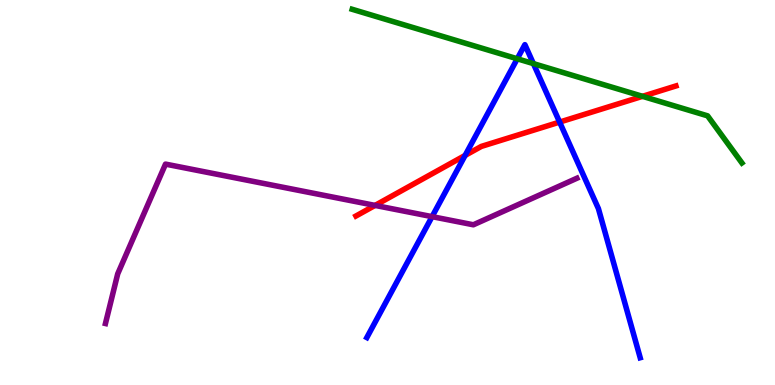[{'lines': ['blue', 'red'], 'intersections': [{'x': 6.0, 'y': 5.96}, {'x': 7.22, 'y': 6.83}]}, {'lines': ['green', 'red'], 'intersections': [{'x': 8.29, 'y': 7.5}]}, {'lines': ['purple', 'red'], 'intersections': [{'x': 4.84, 'y': 4.66}]}, {'lines': ['blue', 'green'], 'intersections': [{'x': 6.67, 'y': 8.47}, {'x': 6.88, 'y': 8.35}]}, {'lines': ['blue', 'purple'], 'intersections': [{'x': 5.58, 'y': 4.37}]}, {'lines': ['green', 'purple'], 'intersections': []}]